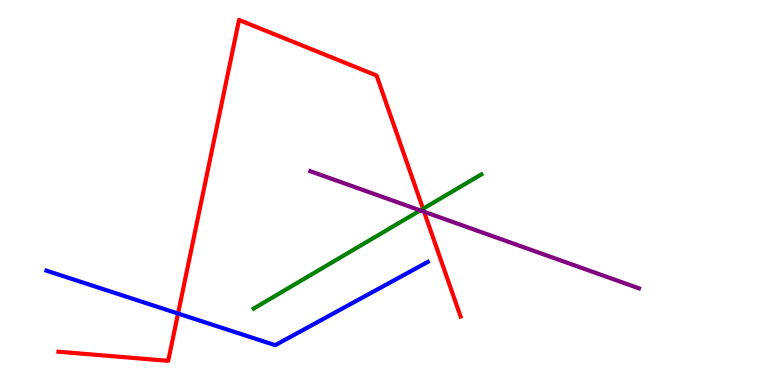[{'lines': ['blue', 'red'], 'intersections': [{'x': 2.3, 'y': 1.86}]}, {'lines': ['green', 'red'], 'intersections': [{'x': 5.46, 'y': 4.58}]}, {'lines': ['purple', 'red'], 'intersections': [{'x': 5.47, 'y': 4.5}]}, {'lines': ['blue', 'green'], 'intersections': []}, {'lines': ['blue', 'purple'], 'intersections': []}, {'lines': ['green', 'purple'], 'intersections': [{'x': 5.42, 'y': 4.54}]}]